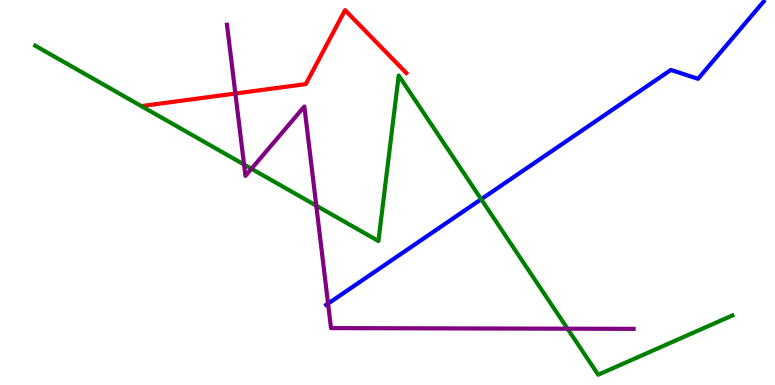[{'lines': ['blue', 'red'], 'intersections': []}, {'lines': ['green', 'red'], 'intersections': []}, {'lines': ['purple', 'red'], 'intersections': [{'x': 3.04, 'y': 7.57}]}, {'lines': ['blue', 'green'], 'intersections': [{'x': 6.21, 'y': 4.83}]}, {'lines': ['blue', 'purple'], 'intersections': [{'x': 4.23, 'y': 2.11}]}, {'lines': ['green', 'purple'], 'intersections': [{'x': 3.15, 'y': 5.73}, {'x': 3.24, 'y': 5.62}, {'x': 4.08, 'y': 4.66}, {'x': 7.32, 'y': 1.46}]}]